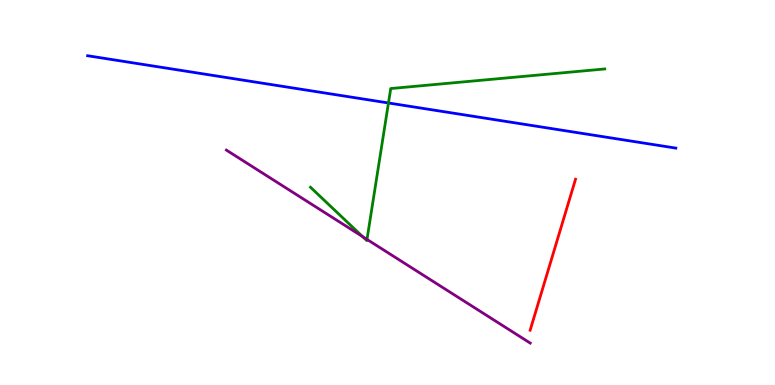[{'lines': ['blue', 'red'], 'intersections': []}, {'lines': ['green', 'red'], 'intersections': []}, {'lines': ['purple', 'red'], 'intersections': []}, {'lines': ['blue', 'green'], 'intersections': [{'x': 5.01, 'y': 7.33}]}, {'lines': ['blue', 'purple'], 'intersections': []}, {'lines': ['green', 'purple'], 'intersections': [{'x': 4.68, 'y': 3.85}, {'x': 4.74, 'y': 3.78}]}]